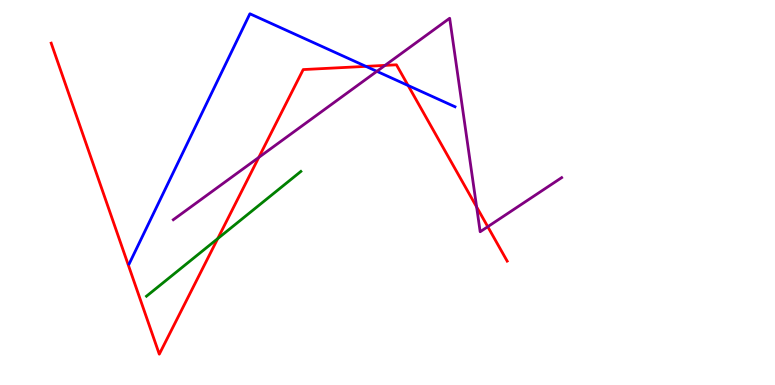[{'lines': ['blue', 'red'], 'intersections': [{'x': 4.72, 'y': 8.28}, {'x': 5.27, 'y': 7.78}]}, {'lines': ['green', 'red'], 'intersections': [{'x': 2.81, 'y': 3.8}]}, {'lines': ['purple', 'red'], 'intersections': [{'x': 3.34, 'y': 5.91}, {'x': 4.97, 'y': 8.3}, {'x': 6.15, 'y': 4.62}, {'x': 6.29, 'y': 4.11}]}, {'lines': ['blue', 'green'], 'intersections': []}, {'lines': ['blue', 'purple'], 'intersections': [{'x': 4.86, 'y': 8.15}]}, {'lines': ['green', 'purple'], 'intersections': []}]